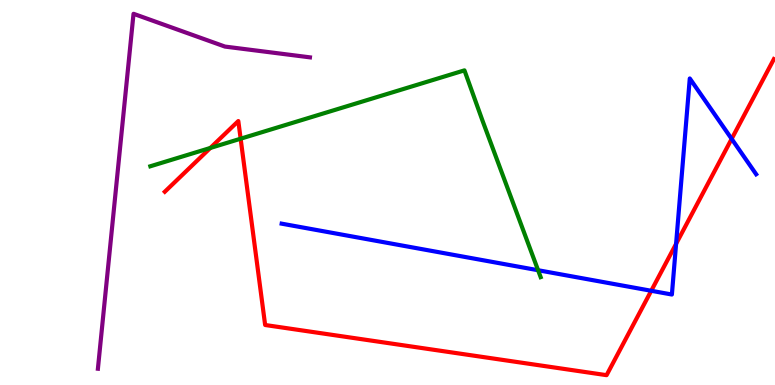[{'lines': ['blue', 'red'], 'intersections': [{'x': 8.4, 'y': 2.45}, {'x': 8.72, 'y': 3.67}, {'x': 9.44, 'y': 6.39}]}, {'lines': ['green', 'red'], 'intersections': [{'x': 2.71, 'y': 6.16}, {'x': 3.11, 'y': 6.4}]}, {'lines': ['purple', 'red'], 'intersections': []}, {'lines': ['blue', 'green'], 'intersections': [{'x': 6.94, 'y': 2.98}]}, {'lines': ['blue', 'purple'], 'intersections': []}, {'lines': ['green', 'purple'], 'intersections': []}]